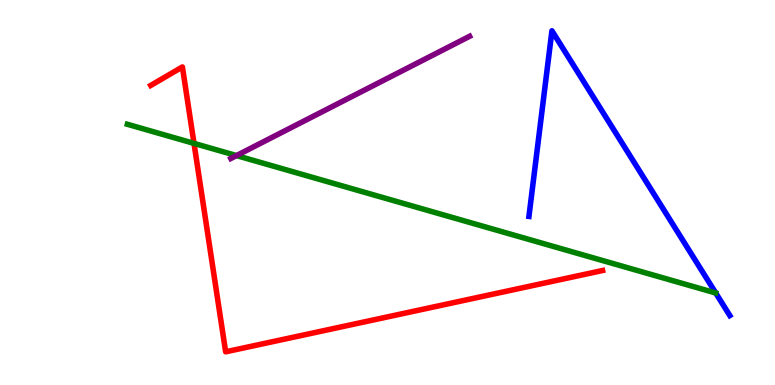[{'lines': ['blue', 'red'], 'intersections': []}, {'lines': ['green', 'red'], 'intersections': [{'x': 2.5, 'y': 6.28}]}, {'lines': ['purple', 'red'], 'intersections': []}, {'lines': ['blue', 'green'], 'intersections': []}, {'lines': ['blue', 'purple'], 'intersections': []}, {'lines': ['green', 'purple'], 'intersections': [{'x': 3.05, 'y': 5.96}]}]